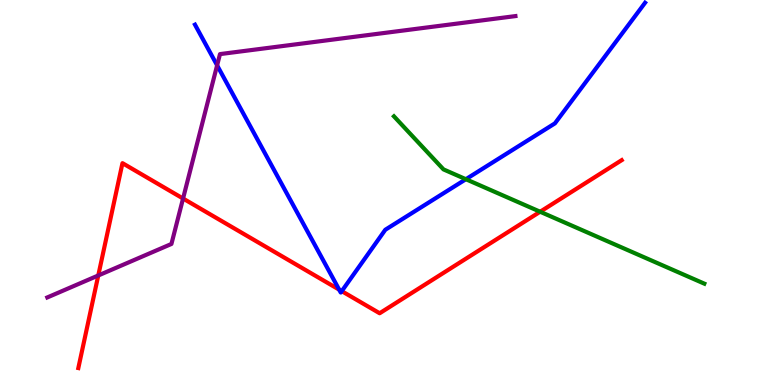[{'lines': ['blue', 'red'], 'intersections': [{'x': 4.38, 'y': 2.48}, {'x': 4.41, 'y': 2.44}]}, {'lines': ['green', 'red'], 'intersections': [{'x': 6.97, 'y': 4.5}]}, {'lines': ['purple', 'red'], 'intersections': [{'x': 1.27, 'y': 2.84}, {'x': 2.36, 'y': 4.84}]}, {'lines': ['blue', 'green'], 'intersections': [{'x': 6.01, 'y': 5.35}]}, {'lines': ['blue', 'purple'], 'intersections': [{'x': 2.8, 'y': 8.3}]}, {'lines': ['green', 'purple'], 'intersections': []}]